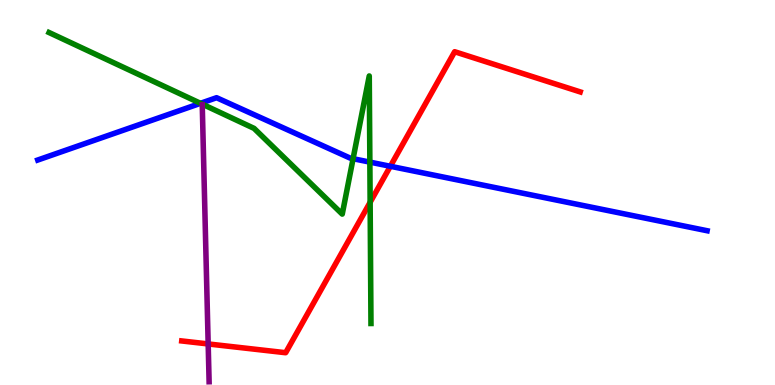[{'lines': ['blue', 'red'], 'intersections': [{'x': 5.04, 'y': 5.68}]}, {'lines': ['green', 'red'], 'intersections': [{'x': 4.78, 'y': 4.75}]}, {'lines': ['purple', 'red'], 'intersections': [{'x': 2.69, 'y': 1.07}]}, {'lines': ['blue', 'green'], 'intersections': [{'x': 2.59, 'y': 7.32}, {'x': 4.56, 'y': 5.88}, {'x': 4.77, 'y': 5.79}]}, {'lines': ['blue', 'purple'], 'intersections': []}, {'lines': ['green', 'purple'], 'intersections': []}]